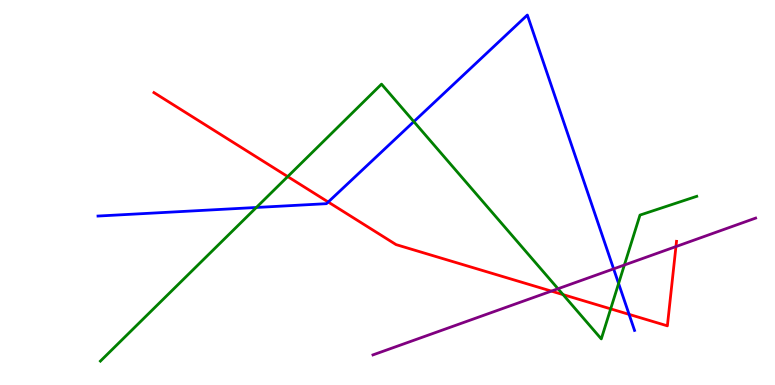[{'lines': ['blue', 'red'], 'intersections': [{'x': 4.24, 'y': 4.75}, {'x': 8.12, 'y': 1.83}]}, {'lines': ['green', 'red'], 'intersections': [{'x': 3.71, 'y': 5.41}, {'x': 7.27, 'y': 2.35}, {'x': 7.88, 'y': 1.98}]}, {'lines': ['purple', 'red'], 'intersections': [{'x': 7.11, 'y': 2.44}, {'x': 8.72, 'y': 3.6}]}, {'lines': ['blue', 'green'], 'intersections': [{'x': 3.31, 'y': 4.61}, {'x': 5.34, 'y': 6.84}, {'x': 7.98, 'y': 2.64}]}, {'lines': ['blue', 'purple'], 'intersections': [{'x': 7.92, 'y': 3.02}]}, {'lines': ['green', 'purple'], 'intersections': [{'x': 7.2, 'y': 2.5}, {'x': 8.06, 'y': 3.12}]}]